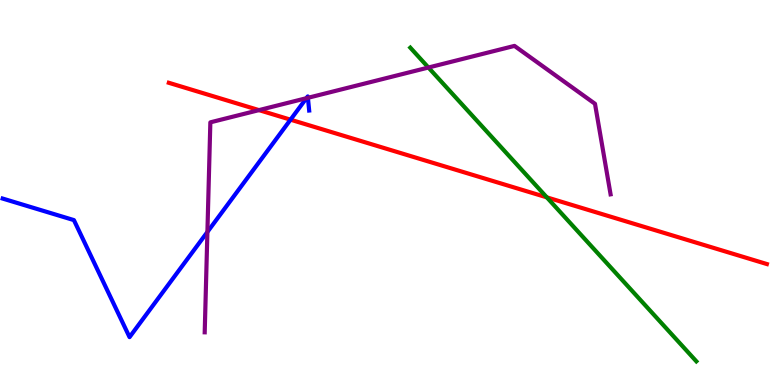[{'lines': ['blue', 'red'], 'intersections': [{'x': 3.75, 'y': 6.89}]}, {'lines': ['green', 'red'], 'intersections': [{'x': 7.06, 'y': 4.87}]}, {'lines': ['purple', 'red'], 'intersections': [{'x': 3.34, 'y': 7.14}]}, {'lines': ['blue', 'green'], 'intersections': []}, {'lines': ['blue', 'purple'], 'intersections': [{'x': 2.68, 'y': 3.98}, {'x': 3.95, 'y': 7.45}, {'x': 3.97, 'y': 7.46}]}, {'lines': ['green', 'purple'], 'intersections': [{'x': 5.53, 'y': 8.25}]}]